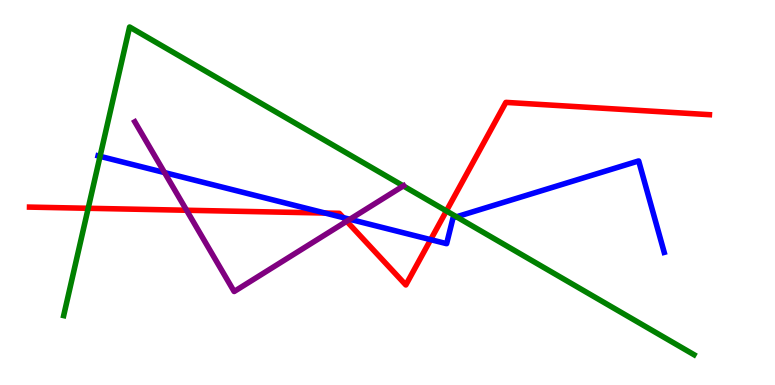[{'lines': ['blue', 'red'], 'intersections': [{'x': 4.19, 'y': 4.47}, {'x': 4.43, 'y': 4.35}, {'x': 5.56, 'y': 3.78}]}, {'lines': ['green', 'red'], 'intersections': [{'x': 1.14, 'y': 4.59}, {'x': 5.76, 'y': 4.52}]}, {'lines': ['purple', 'red'], 'intersections': [{'x': 2.41, 'y': 4.54}, {'x': 4.47, 'y': 4.25}]}, {'lines': ['blue', 'green'], 'intersections': [{'x': 1.29, 'y': 5.94}, {'x': 5.89, 'y': 4.37}]}, {'lines': ['blue', 'purple'], 'intersections': [{'x': 2.12, 'y': 5.52}, {'x': 4.51, 'y': 4.3}]}, {'lines': ['green', 'purple'], 'intersections': [{'x': 5.2, 'y': 5.17}]}]